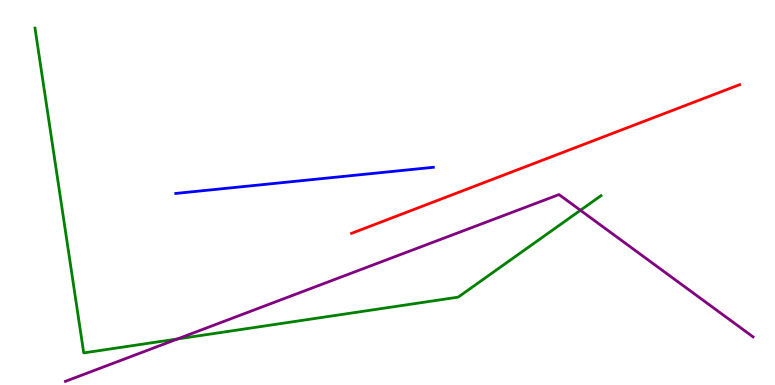[{'lines': ['blue', 'red'], 'intersections': []}, {'lines': ['green', 'red'], 'intersections': []}, {'lines': ['purple', 'red'], 'intersections': []}, {'lines': ['blue', 'green'], 'intersections': []}, {'lines': ['blue', 'purple'], 'intersections': []}, {'lines': ['green', 'purple'], 'intersections': [{'x': 2.29, 'y': 1.2}, {'x': 7.49, 'y': 4.54}]}]